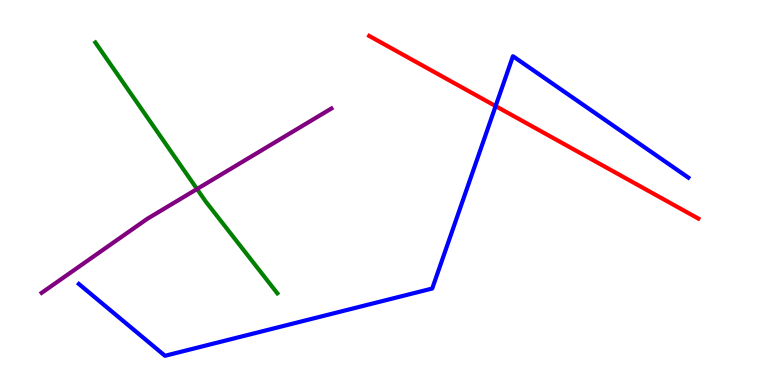[{'lines': ['blue', 'red'], 'intersections': [{'x': 6.4, 'y': 7.24}]}, {'lines': ['green', 'red'], 'intersections': []}, {'lines': ['purple', 'red'], 'intersections': []}, {'lines': ['blue', 'green'], 'intersections': []}, {'lines': ['blue', 'purple'], 'intersections': []}, {'lines': ['green', 'purple'], 'intersections': [{'x': 2.54, 'y': 5.09}]}]